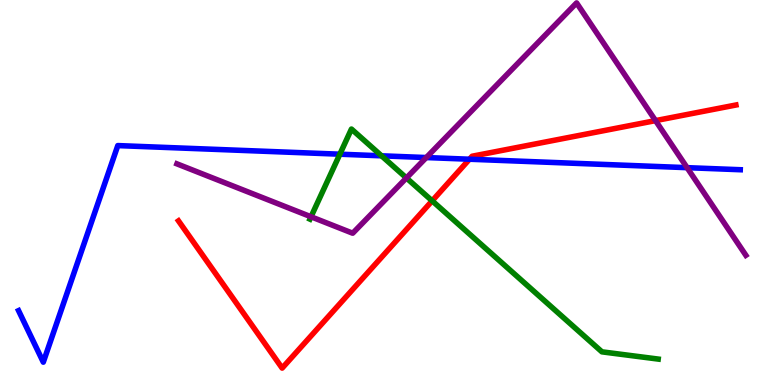[{'lines': ['blue', 'red'], 'intersections': [{'x': 6.06, 'y': 5.86}]}, {'lines': ['green', 'red'], 'intersections': [{'x': 5.58, 'y': 4.78}]}, {'lines': ['purple', 'red'], 'intersections': [{'x': 8.46, 'y': 6.87}]}, {'lines': ['blue', 'green'], 'intersections': [{'x': 4.39, 'y': 5.99}, {'x': 4.92, 'y': 5.95}]}, {'lines': ['blue', 'purple'], 'intersections': [{'x': 5.5, 'y': 5.91}, {'x': 8.87, 'y': 5.65}]}, {'lines': ['green', 'purple'], 'intersections': [{'x': 4.01, 'y': 4.37}, {'x': 5.24, 'y': 5.38}]}]